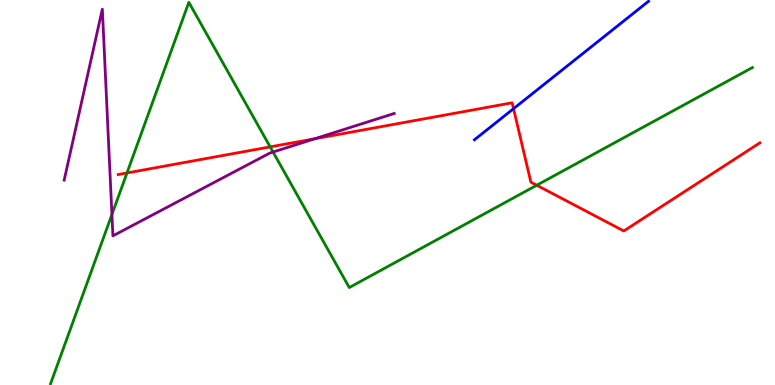[{'lines': ['blue', 'red'], 'intersections': [{'x': 6.63, 'y': 7.18}]}, {'lines': ['green', 'red'], 'intersections': [{'x': 1.64, 'y': 5.51}, {'x': 3.49, 'y': 6.18}, {'x': 6.93, 'y': 5.19}]}, {'lines': ['purple', 'red'], 'intersections': [{'x': 4.06, 'y': 6.4}]}, {'lines': ['blue', 'green'], 'intersections': []}, {'lines': ['blue', 'purple'], 'intersections': []}, {'lines': ['green', 'purple'], 'intersections': [{'x': 1.44, 'y': 4.43}, {'x': 3.52, 'y': 6.05}]}]